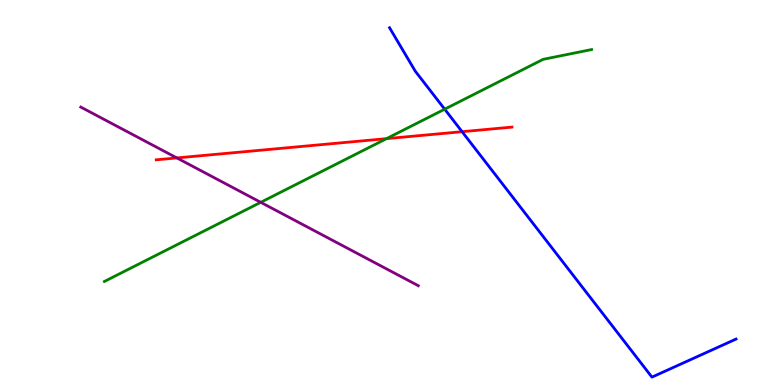[{'lines': ['blue', 'red'], 'intersections': [{'x': 5.96, 'y': 6.58}]}, {'lines': ['green', 'red'], 'intersections': [{'x': 4.99, 'y': 6.4}]}, {'lines': ['purple', 'red'], 'intersections': [{'x': 2.28, 'y': 5.9}]}, {'lines': ['blue', 'green'], 'intersections': [{'x': 5.74, 'y': 7.16}]}, {'lines': ['blue', 'purple'], 'intersections': []}, {'lines': ['green', 'purple'], 'intersections': [{'x': 3.36, 'y': 4.74}]}]